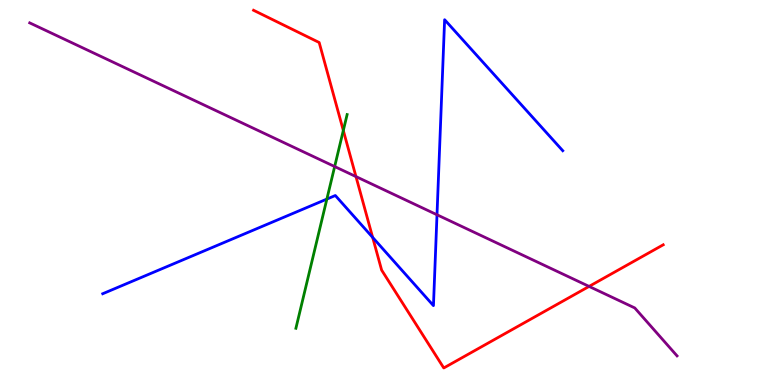[{'lines': ['blue', 'red'], 'intersections': [{'x': 4.81, 'y': 3.83}]}, {'lines': ['green', 'red'], 'intersections': [{'x': 4.43, 'y': 6.61}]}, {'lines': ['purple', 'red'], 'intersections': [{'x': 4.59, 'y': 5.41}, {'x': 7.6, 'y': 2.56}]}, {'lines': ['blue', 'green'], 'intersections': [{'x': 4.22, 'y': 4.83}]}, {'lines': ['blue', 'purple'], 'intersections': [{'x': 5.64, 'y': 4.42}]}, {'lines': ['green', 'purple'], 'intersections': [{'x': 4.32, 'y': 5.67}]}]